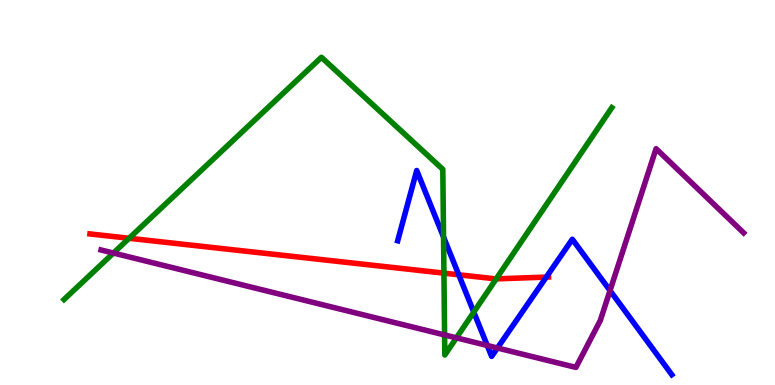[{'lines': ['blue', 'red'], 'intersections': [{'x': 5.92, 'y': 2.86}, {'x': 7.05, 'y': 2.8}]}, {'lines': ['green', 'red'], 'intersections': [{'x': 1.67, 'y': 3.81}, {'x': 5.73, 'y': 2.91}, {'x': 6.4, 'y': 2.76}]}, {'lines': ['purple', 'red'], 'intersections': []}, {'lines': ['blue', 'green'], 'intersections': [{'x': 5.72, 'y': 3.84}, {'x': 6.11, 'y': 1.89}]}, {'lines': ['blue', 'purple'], 'intersections': [{'x': 6.29, 'y': 1.03}, {'x': 6.42, 'y': 0.961}, {'x': 7.87, 'y': 2.45}]}, {'lines': ['green', 'purple'], 'intersections': [{'x': 1.46, 'y': 3.43}, {'x': 5.74, 'y': 1.3}, {'x': 5.89, 'y': 1.22}]}]